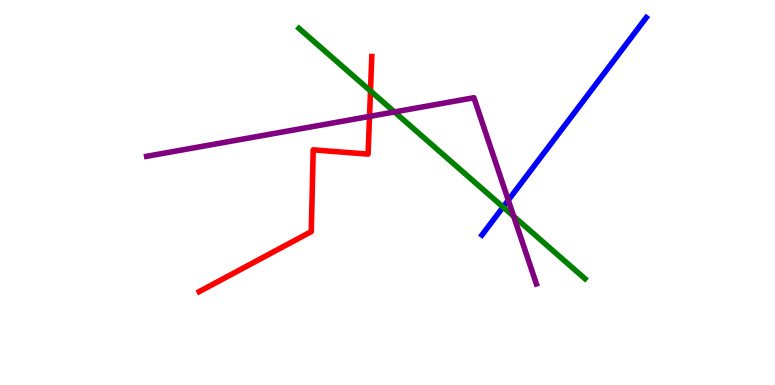[{'lines': ['blue', 'red'], 'intersections': []}, {'lines': ['green', 'red'], 'intersections': [{'x': 4.78, 'y': 7.64}]}, {'lines': ['purple', 'red'], 'intersections': [{'x': 4.77, 'y': 6.98}]}, {'lines': ['blue', 'green'], 'intersections': [{'x': 6.49, 'y': 4.62}]}, {'lines': ['blue', 'purple'], 'intersections': [{'x': 6.56, 'y': 4.8}]}, {'lines': ['green', 'purple'], 'intersections': [{'x': 5.09, 'y': 7.09}, {'x': 6.63, 'y': 4.38}]}]